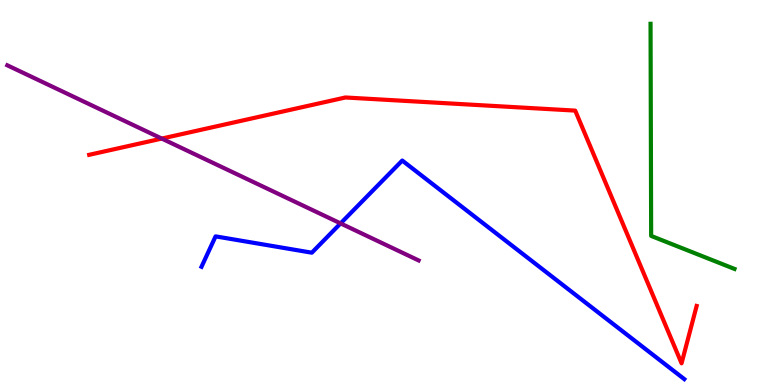[{'lines': ['blue', 'red'], 'intersections': []}, {'lines': ['green', 'red'], 'intersections': []}, {'lines': ['purple', 'red'], 'intersections': [{'x': 2.09, 'y': 6.4}]}, {'lines': ['blue', 'green'], 'intersections': []}, {'lines': ['blue', 'purple'], 'intersections': [{'x': 4.39, 'y': 4.2}]}, {'lines': ['green', 'purple'], 'intersections': []}]